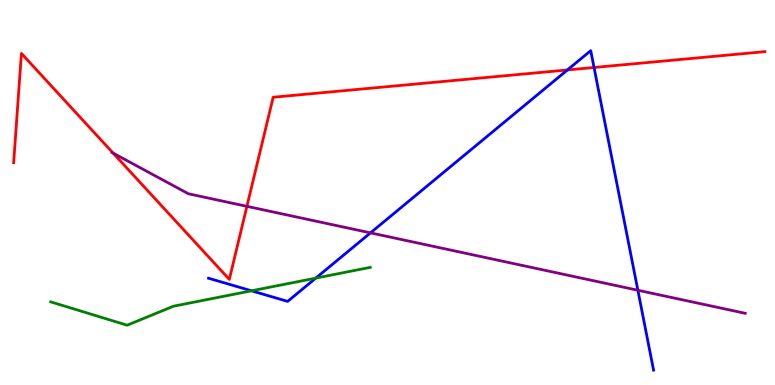[{'lines': ['blue', 'red'], 'intersections': [{'x': 7.32, 'y': 8.18}, {'x': 7.66, 'y': 8.25}]}, {'lines': ['green', 'red'], 'intersections': []}, {'lines': ['purple', 'red'], 'intersections': [{'x': 1.46, 'y': 6.02}, {'x': 3.19, 'y': 4.64}]}, {'lines': ['blue', 'green'], 'intersections': [{'x': 3.25, 'y': 2.45}, {'x': 4.07, 'y': 2.78}]}, {'lines': ['blue', 'purple'], 'intersections': [{'x': 4.78, 'y': 3.95}, {'x': 8.23, 'y': 2.46}]}, {'lines': ['green', 'purple'], 'intersections': []}]